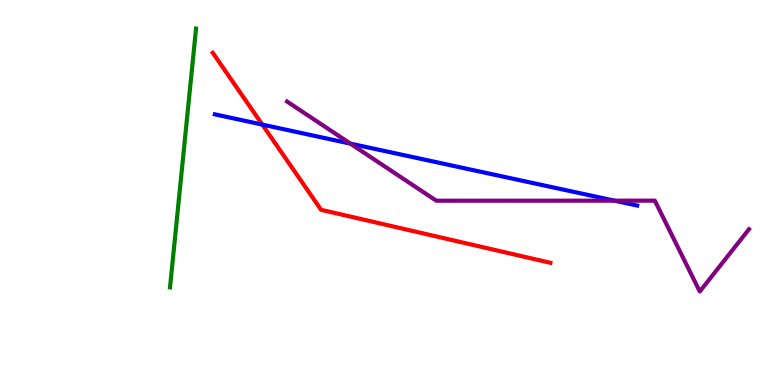[{'lines': ['blue', 'red'], 'intersections': [{'x': 3.38, 'y': 6.76}]}, {'lines': ['green', 'red'], 'intersections': []}, {'lines': ['purple', 'red'], 'intersections': []}, {'lines': ['blue', 'green'], 'intersections': []}, {'lines': ['blue', 'purple'], 'intersections': [{'x': 4.52, 'y': 6.27}, {'x': 7.93, 'y': 4.79}]}, {'lines': ['green', 'purple'], 'intersections': []}]